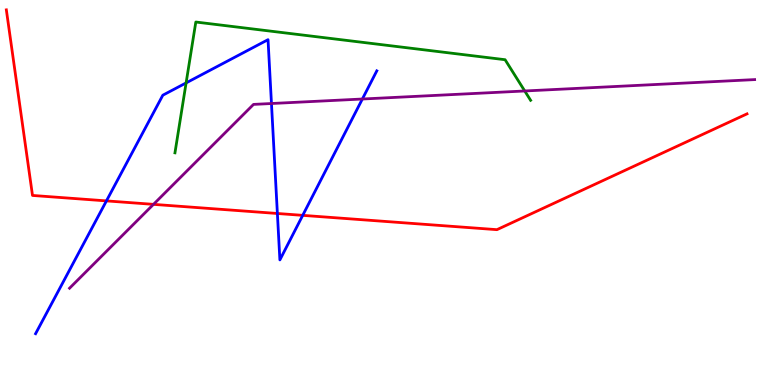[{'lines': ['blue', 'red'], 'intersections': [{'x': 1.37, 'y': 4.78}, {'x': 3.58, 'y': 4.45}, {'x': 3.91, 'y': 4.41}]}, {'lines': ['green', 'red'], 'intersections': []}, {'lines': ['purple', 'red'], 'intersections': [{'x': 1.98, 'y': 4.69}]}, {'lines': ['blue', 'green'], 'intersections': [{'x': 2.4, 'y': 7.85}]}, {'lines': ['blue', 'purple'], 'intersections': [{'x': 3.5, 'y': 7.31}, {'x': 4.68, 'y': 7.43}]}, {'lines': ['green', 'purple'], 'intersections': [{'x': 6.77, 'y': 7.64}]}]